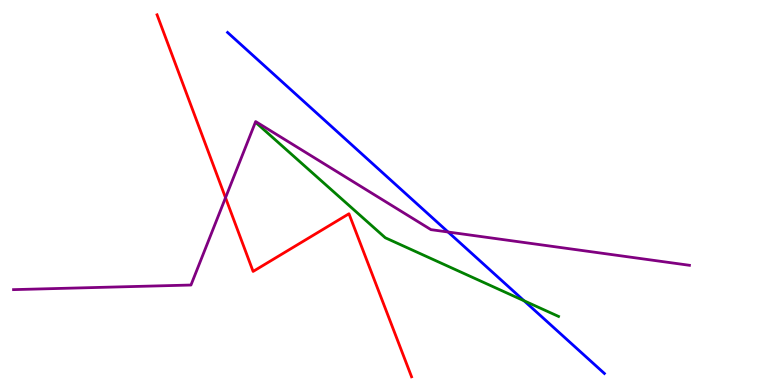[{'lines': ['blue', 'red'], 'intersections': []}, {'lines': ['green', 'red'], 'intersections': []}, {'lines': ['purple', 'red'], 'intersections': [{'x': 2.91, 'y': 4.86}]}, {'lines': ['blue', 'green'], 'intersections': [{'x': 6.76, 'y': 2.19}]}, {'lines': ['blue', 'purple'], 'intersections': [{'x': 5.78, 'y': 3.97}]}, {'lines': ['green', 'purple'], 'intersections': []}]